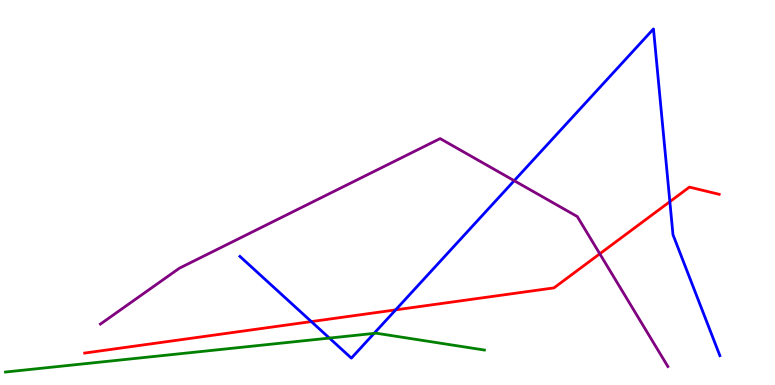[{'lines': ['blue', 'red'], 'intersections': [{'x': 4.02, 'y': 1.65}, {'x': 5.11, 'y': 1.95}, {'x': 8.64, 'y': 4.76}]}, {'lines': ['green', 'red'], 'intersections': []}, {'lines': ['purple', 'red'], 'intersections': [{'x': 7.74, 'y': 3.41}]}, {'lines': ['blue', 'green'], 'intersections': [{'x': 4.25, 'y': 1.22}, {'x': 4.83, 'y': 1.34}]}, {'lines': ['blue', 'purple'], 'intersections': [{'x': 6.63, 'y': 5.31}]}, {'lines': ['green', 'purple'], 'intersections': []}]